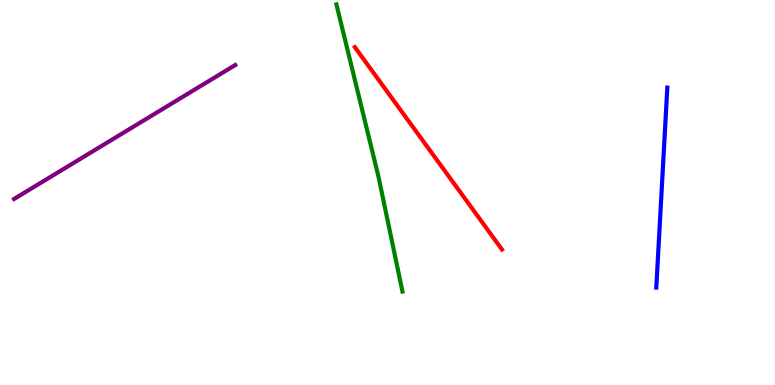[{'lines': ['blue', 'red'], 'intersections': []}, {'lines': ['green', 'red'], 'intersections': []}, {'lines': ['purple', 'red'], 'intersections': []}, {'lines': ['blue', 'green'], 'intersections': []}, {'lines': ['blue', 'purple'], 'intersections': []}, {'lines': ['green', 'purple'], 'intersections': []}]